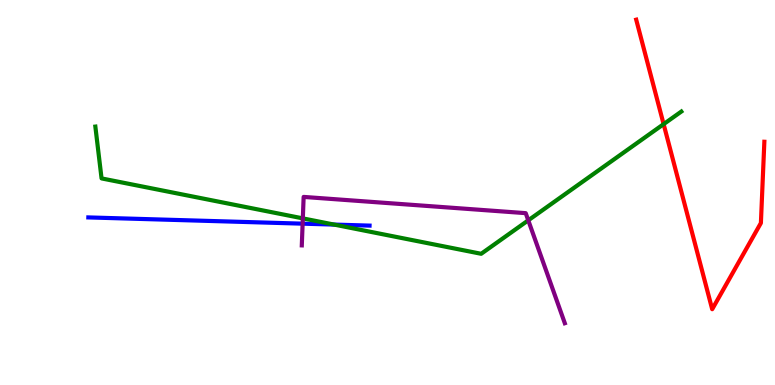[{'lines': ['blue', 'red'], 'intersections': []}, {'lines': ['green', 'red'], 'intersections': [{'x': 8.56, 'y': 6.78}]}, {'lines': ['purple', 'red'], 'intersections': []}, {'lines': ['blue', 'green'], 'intersections': [{'x': 4.31, 'y': 4.17}]}, {'lines': ['blue', 'purple'], 'intersections': [{'x': 3.9, 'y': 4.19}]}, {'lines': ['green', 'purple'], 'intersections': [{'x': 3.91, 'y': 4.33}, {'x': 6.82, 'y': 4.28}]}]